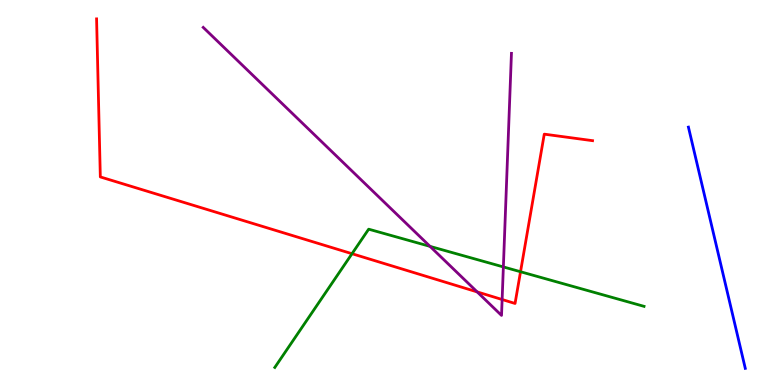[{'lines': ['blue', 'red'], 'intersections': []}, {'lines': ['green', 'red'], 'intersections': [{'x': 4.54, 'y': 3.41}, {'x': 6.72, 'y': 2.94}]}, {'lines': ['purple', 'red'], 'intersections': [{'x': 6.16, 'y': 2.42}, {'x': 6.48, 'y': 2.22}]}, {'lines': ['blue', 'green'], 'intersections': []}, {'lines': ['blue', 'purple'], 'intersections': []}, {'lines': ['green', 'purple'], 'intersections': [{'x': 5.55, 'y': 3.6}, {'x': 6.5, 'y': 3.07}]}]